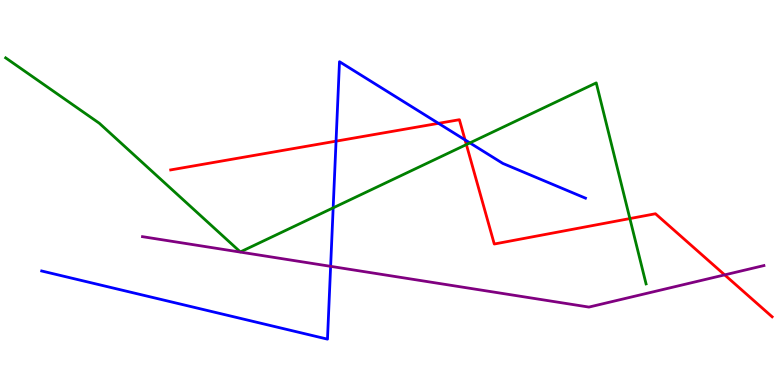[{'lines': ['blue', 'red'], 'intersections': [{'x': 4.34, 'y': 6.33}, {'x': 5.66, 'y': 6.8}, {'x': 6.0, 'y': 6.37}]}, {'lines': ['green', 'red'], 'intersections': [{'x': 6.02, 'y': 6.24}, {'x': 8.13, 'y': 4.32}]}, {'lines': ['purple', 'red'], 'intersections': [{'x': 9.35, 'y': 2.86}]}, {'lines': ['blue', 'green'], 'intersections': [{'x': 4.3, 'y': 4.6}, {'x': 6.06, 'y': 6.29}]}, {'lines': ['blue', 'purple'], 'intersections': [{'x': 4.27, 'y': 3.08}]}, {'lines': ['green', 'purple'], 'intersections': []}]